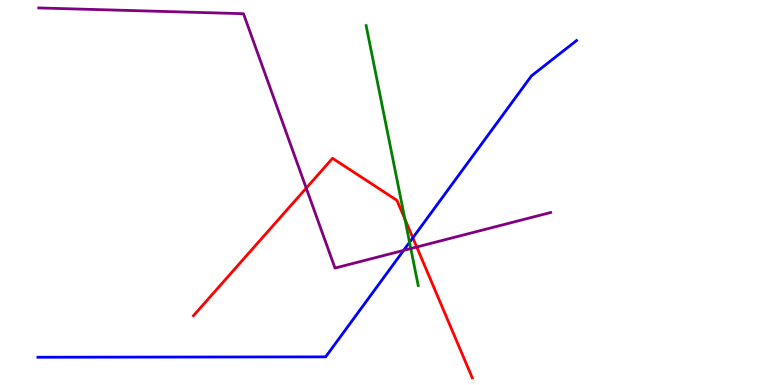[{'lines': ['blue', 'red'], 'intersections': [{'x': 5.33, 'y': 3.82}]}, {'lines': ['green', 'red'], 'intersections': [{'x': 5.22, 'y': 4.31}]}, {'lines': ['purple', 'red'], 'intersections': [{'x': 3.95, 'y': 5.11}, {'x': 5.38, 'y': 3.58}]}, {'lines': ['blue', 'green'], 'intersections': [{'x': 5.28, 'y': 3.71}]}, {'lines': ['blue', 'purple'], 'intersections': [{'x': 5.21, 'y': 3.5}]}, {'lines': ['green', 'purple'], 'intersections': [{'x': 5.3, 'y': 3.54}]}]